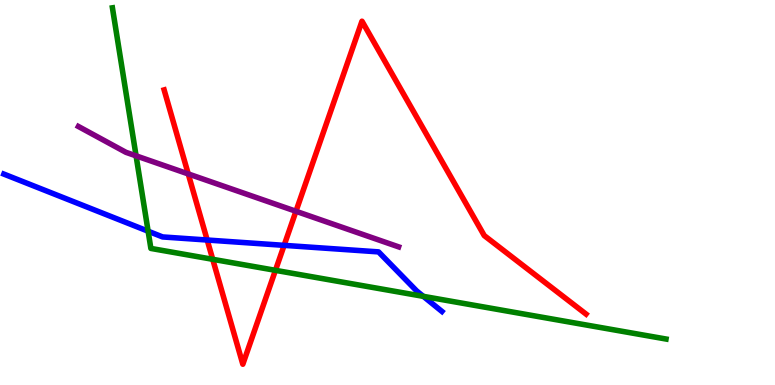[{'lines': ['blue', 'red'], 'intersections': [{'x': 2.67, 'y': 3.77}, {'x': 3.67, 'y': 3.63}]}, {'lines': ['green', 'red'], 'intersections': [{'x': 2.74, 'y': 3.26}, {'x': 3.55, 'y': 2.98}]}, {'lines': ['purple', 'red'], 'intersections': [{'x': 2.43, 'y': 5.48}, {'x': 3.82, 'y': 4.51}]}, {'lines': ['blue', 'green'], 'intersections': [{'x': 1.91, 'y': 3.99}, {'x': 5.46, 'y': 2.3}]}, {'lines': ['blue', 'purple'], 'intersections': []}, {'lines': ['green', 'purple'], 'intersections': [{'x': 1.76, 'y': 5.95}]}]